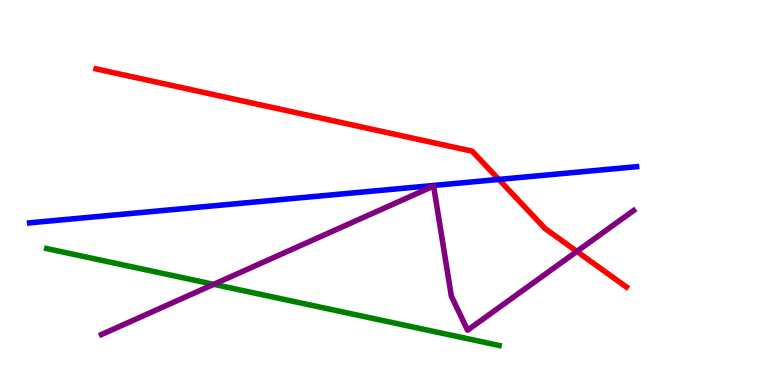[{'lines': ['blue', 'red'], 'intersections': [{'x': 6.44, 'y': 5.34}]}, {'lines': ['green', 'red'], 'intersections': []}, {'lines': ['purple', 'red'], 'intersections': [{'x': 7.44, 'y': 3.47}]}, {'lines': ['blue', 'green'], 'intersections': []}, {'lines': ['blue', 'purple'], 'intersections': []}, {'lines': ['green', 'purple'], 'intersections': [{'x': 2.76, 'y': 2.61}]}]